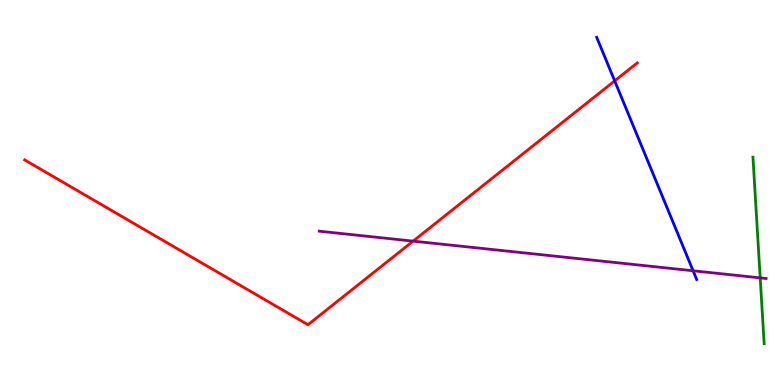[{'lines': ['blue', 'red'], 'intersections': [{'x': 7.93, 'y': 7.9}]}, {'lines': ['green', 'red'], 'intersections': []}, {'lines': ['purple', 'red'], 'intersections': [{'x': 5.33, 'y': 3.74}]}, {'lines': ['blue', 'green'], 'intersections': []}, {'lines': ['blue', 'purple'], 'intersections': [{'x': 8.94, 'y': 2.97}]}, {'lines': ['green', 'purple'], 'intersections': [{'x': 9.81, 'y': 2.78}]}]